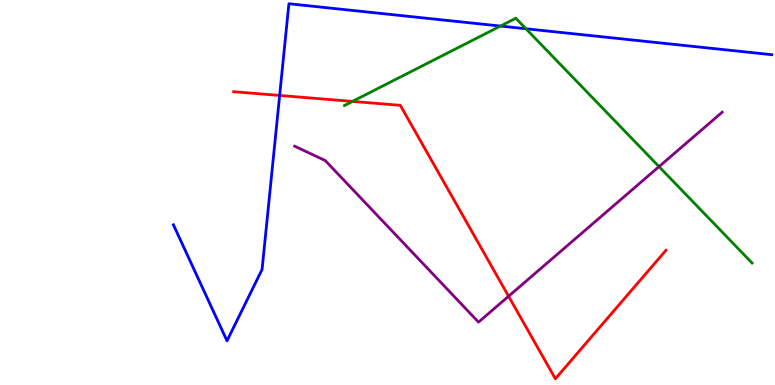[{'lines': ['blue', 'red'], 'intersections': [{'x': 3.61, 'y': 7.52}]}, {'lines': ['green', 'red'], 'intersections': [{'x': 4.55, 'y': 7.37}]}, {'lines': ['purple', 'red'], 'intersections': [{'x': 6.56, 'y': 2.31}]}, {'lines': ['blue', 'green'], 'intersections': [{'x': 6.46, 'y': 9.32}, {'x': 6.79, 'y': 9.25}]}, {'lines': ['blue', 'purple'], 'intersections': []}, {'lines': ['green', 'purple'], 'intersections': [{'x': 8.5, 'y': 5.67}]}]